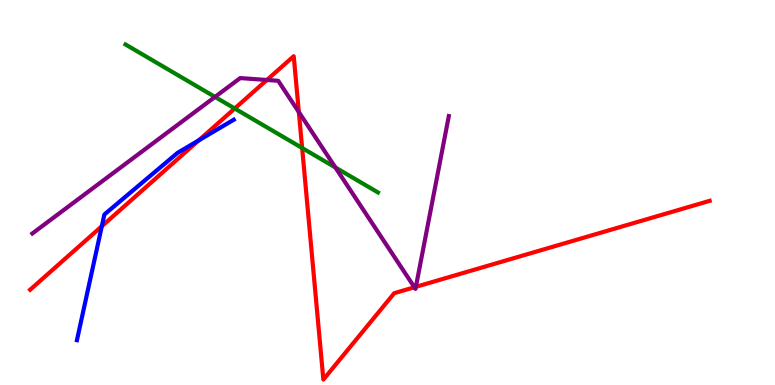[{'lines': ['blue', 'red'], 'intersections': [{'x': 1.31, 'y': 4.12}, {'x': 2.56, 'y': 6.35}]}, {'lines': ['green', 'red'], 'intersections': [{'x': 3.03, 'y': 7.18}, {'x': 3.9, 'y': 6.16}]}, {'lines': ['purple', 'red'], 'intersections': [{'x': 3.44, 'y': 7.92}, {'x': 3.86, 'y': 7.09}, {'x': 5.35, 'y': 2.54}, {'x': 5.37, 'y': 2.55}]}, {'lines': ['blue', 'green'], 'intersections': []}, {'lines': ['blue', 'purple'], 'intersections': []}, {'lines': ['green', 'purple'], 'intersections': [{'x': 2.77, 'y': 7.48}, {'x': 4.33, 'y': 5.65}]}]